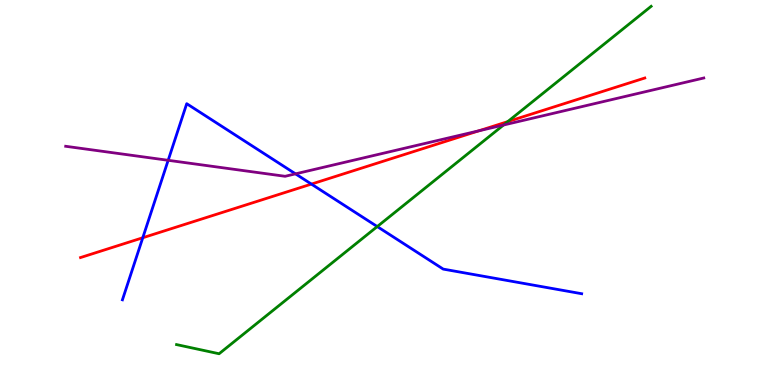[{'lines': ['blue', 'red'], 'intersections': [{'x': 1.84, 'y': 3.82}, {'x': 4.02, 'y': 5.22}]}, {'lines': ['green', 'red'], 'intersections': [{'x': 6.55, 'y': 6.84}]}, {'lines': ['purple', 'red'], 'intersections': [{'x': 6.18, 'y': 6.6}]}, {'lines': ['blue', 'green'], 'intersections': [{'x': 4.87, 'y': 4.12}]}, {'lines': ['blue', 'purple'], 'intersections': [{'x': 2.17, 'y': 5.84}, {'x': 3.81, 'y': 5.48}]}, {'lines': ['green', 'purple'], 'intersections': [{'x': 6.5, 'y': 6.75}]}]